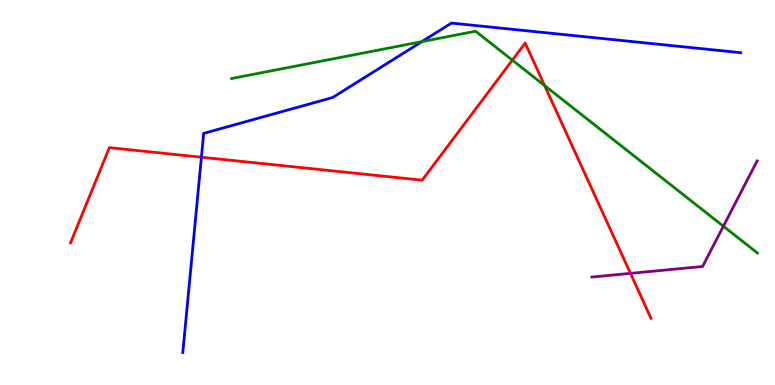[{'lines': ['blue', 'red'], 'intersections': [{'x': 2.6, 'y': 5.92}]}, {'lines': ['green', 'red'], 'intersections': [{'x': 6.61, 'y': 8.44}, {'x': 7.03, 'y': 7.78}]}, {'lines': ['purple', 'red'], 'intersections': [{'x': 8.14, 'y': 2.9}]}, {'lines': ['blue', 'green'], 'intersections': [{'x': 5.44, 'y': 8.92}]}, {'lines': ['blue', 'purple'], 'intersections': []}, {'lines': ['green', 'purple'], 'intersections': [{'x': 9.33, 'y': 4.12}]}]